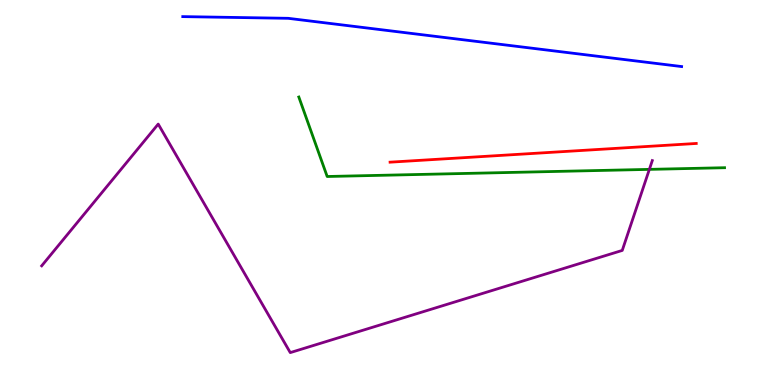[{'lines': ['blue', 'red'], 'intersections': []}, {'lines': ['green', 'red'], 'intersections': []}, {'lines': ['purple', 'red'], 'intersections': []}, {'lines': ['blue', 'green'], 'intersections': []}, {'lines': ['blue', 'purple'], 'intersections': []}, {'lines': ['green', 'purple'], 'intersections': [{'x': 8.38, 'y': 5.6}]}]